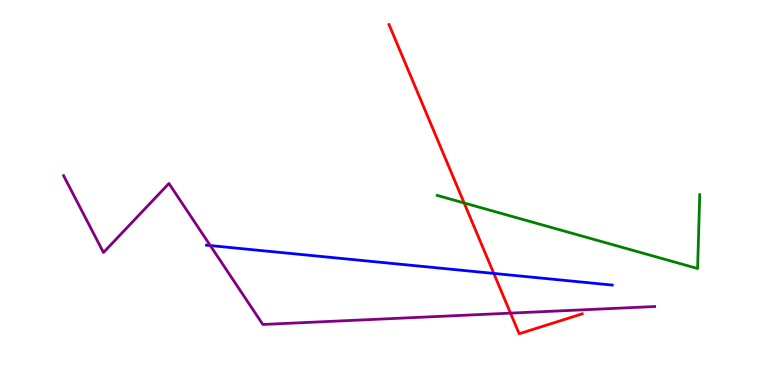[{'lines': ['blue', 'red'], 'intersections': [{'x': 6.37, 'y': 2.9}]}, {'lines': ['green', 'red'], 'intersections': [{'x': 5.99, 'y': 4.73}]}, {'lines': ['purple', 'red'], 'intersections': [{'x': 6.59, 'y': 1.87}]}, {'lines': ['blue', 'green'], 'intersections': []}, {'lines': ['blue', 'purple'], 'intersections': [{'x': 2.71, 'y': 3.62}]}, {'lines': ['green', 'purple'], 'intersections': []}]